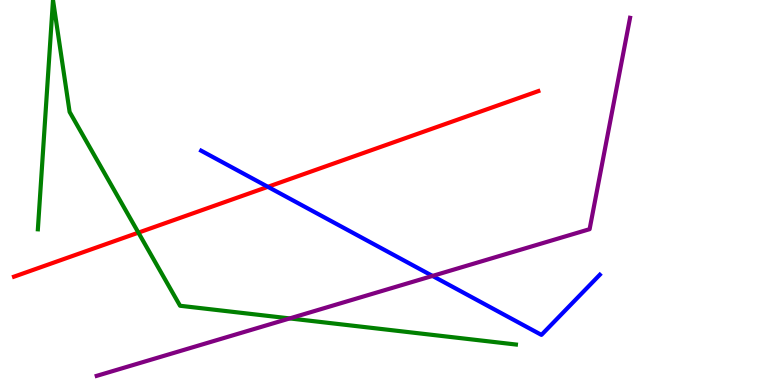[{'lines': ['blue', 'red'], 'intersections': [{'x': 3.46, 'y': 5.15}]}, {'lines': ['green', 'red'], 'intersections': [{'x': 1.79, 'y': 3.96}]}, {'lines': ['purple', 'red'], 'intersections': []}, {'lines': ['blue', 'green'], 'intersections': []}, {'lines': ['blue', 'purple'], 'intersections': [{'x': 5.58, 'y': 2.83}]}, {'lines': ['green', 'purple'], 'intersections': [{'x': 3.74, 'y': 1.73}]}]